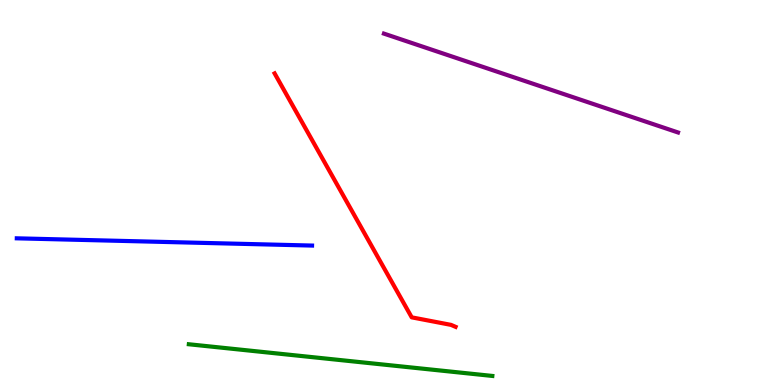[{'lines': ['blue', 'red'], 'intersections': []}, {'lines': ['green', 'red'], 'intersections': []}, {'lines': ['purple', 'red'], 'intersections': []}, {'lines': ['blue', 'green'], 'intersections': []}, {'lines': ['blue', 'purple'], 'intersections': []}, {'lines': ['green', 'purple'], 'intersections': []}]